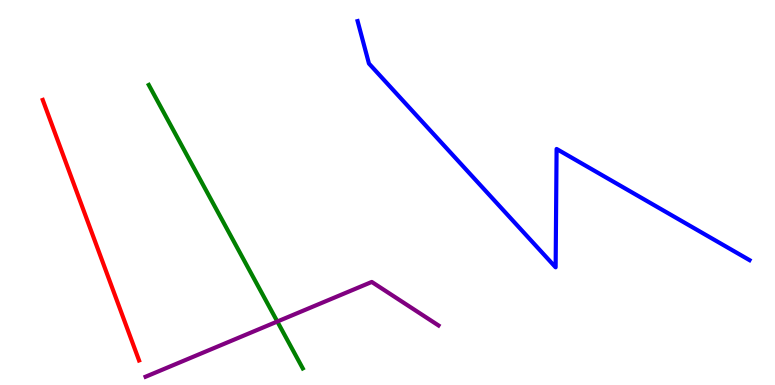[{'lines': ['blue', 'red'], 'intersections': []}, {'lines': ['green', 'red'], 'intersections': []}, {'lines': ['purple', 'red'], 'intersections': []}, {'lines': ['blue', 'green'], 'intersections': []}, {'lines': ['blue', 'purple'], 'intersections': []}, {'lines': ['green', 'purple'], 'intersections': [{'x': 3.58, 'y': 1.65}]}]